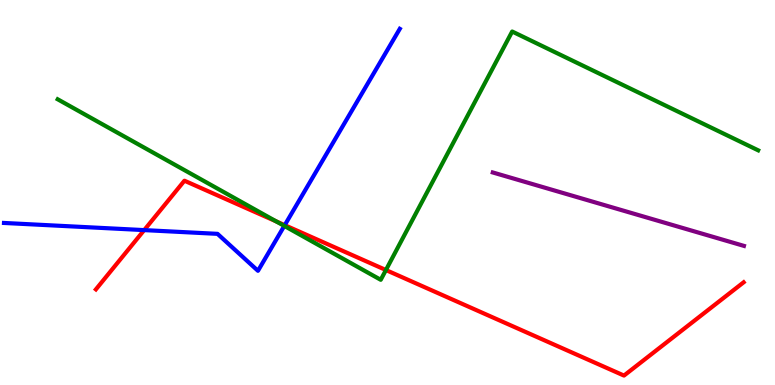[{'lines': ['blue', 'red'], 'intersections': [{'x': 1.86, 'y': 4.02}, {'x': 3.67, 'y': 4.15}]}, {'lines': ['green', 'red'], 'intersections': [{'x': 3.56, 'y': 4.25}, {'x': 4.98, 'y': 2.99}]}, {'lines': ['purple', 'red'], 'intersections': []}, {'lines': ['blue', 'green'], 'intersections': [{'x': 3.67, 'y': 4.13}]}, {'lines': ['blue', 'purple'], 'intersections': []}, {'lines': ['green', 'purple'], 'intersections': []}]